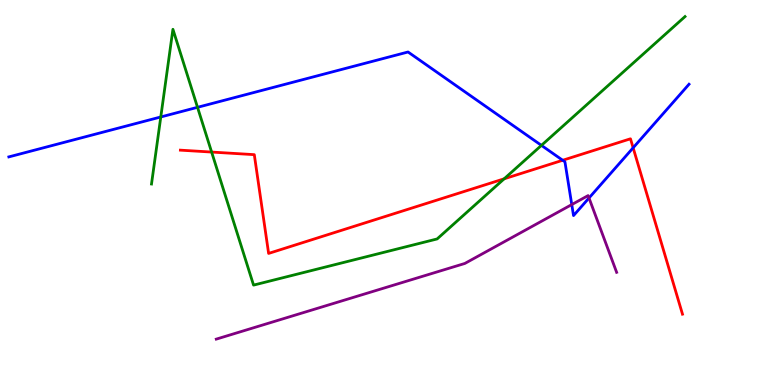[{'lines': ['blue', 'red'], 'intersections': [{'x': 7.26, 'y': 5.84}, {'x': 8.17, 'y': 6.16}]}, {'lines': ['green', 'red'], 'intersections': [{'x': 2.73, 'y': 6.05}, {'x': 6.51, 'y': 5.36}]}, {'lines': ['purple', 'red'], 'intersections': []}, {'lines': ['blue', 'green'], 'intersections': [{'x': 2.07, 'y': 6.96}, {'x': 2.55, 'y': 7.21}, {'x': 6.99, 'y': 6.22}]}, {'lines': ['blue', 'purple'], 'intersections': [{'x': 7.38, 'y': 4.69}, {'x': 7.6, 'y': 4.86}]}, {'lines': ['green', 'purple'], 'intersections': []}]